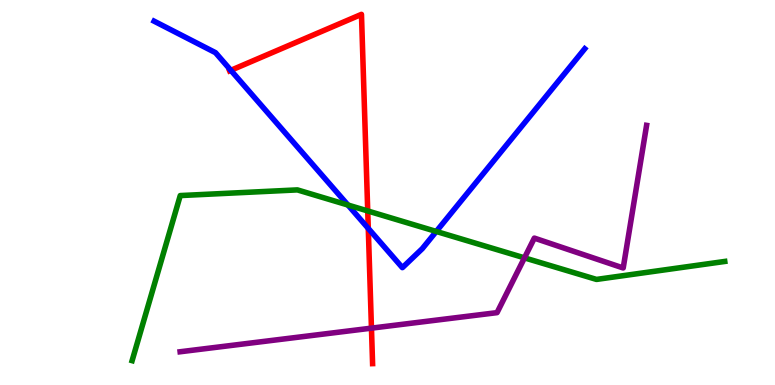[{'lines': ['blue', 'red'], 'intersections': [{'x': 2.98, 'y': 8.17}, {'x': 4.75, 'y': 4.07}]}, {'lines': ['green', 'red'], 'intersections': [{'x': 4.74, 'y': 4.52}]}, {'lines': ['purple', 'red'], 'intersections': [{'x': 4.79, 'y': 1.48}]}, {'lines': ['blue', 'green'], 'intersections': [{'x': 4.49, 'y': 4.67}, {'x': 5.63, 'y': 3.99}]}, {'lines': ['blue', 'purple'], 'intersections': []}, {'lines': ['green', 'purple'], 'intersections': [{'x': 6.77, 'y': 3.3}]}]